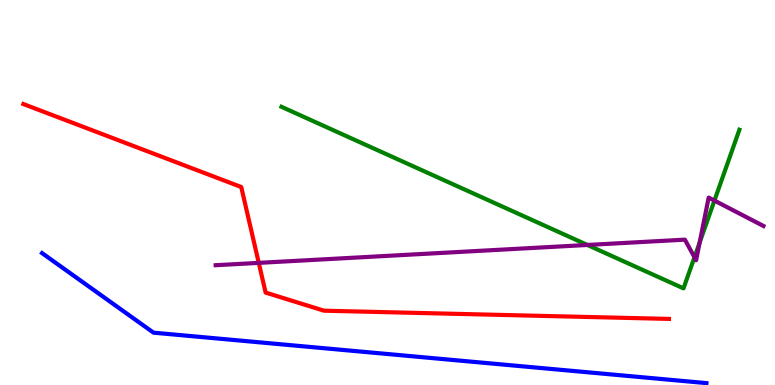[{'lines': ['blue', 'red'], 'intersections': []}, {'lines': ['green', 'red'], 'intersections': []}, {'lines': ['purple', 'red'], 'intersections': [{'x': 3.34, 'y': 3.17}]}, {'lines': ['blue', 'green'], 'intersections': []}, {'lines': ['blue', 'purple'], 'intersections': []}, {'lines': ['green', 'purple'], 'intersections': [{'x': 7.58, 'y': 3.64}, {'x': 8.96, 'y': 3.32}, {'x': 9.03, 'y': 3.7}, {'x': 9.22, 'y': 4.79}]}]